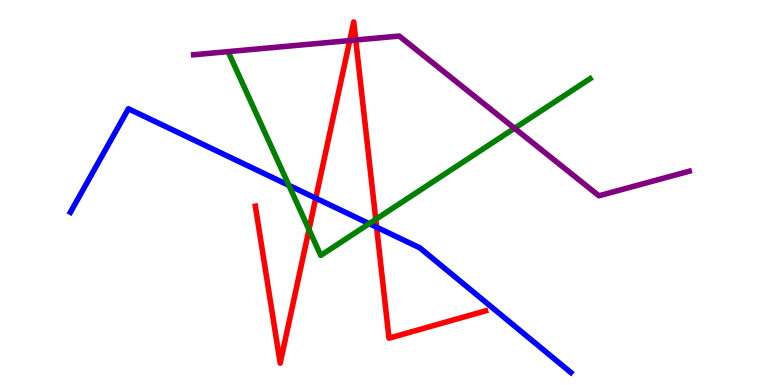[{'lines': ['blue', 'red'], 'intersections': [{'x': 4.07, 'y': 4.85}, {'x': 4.86, 'y': 4.1}]}, {'lines': ['green', 'red'], 'intersections': [{'x': 3.99, 'y': 4.04}, {'x': 4.85, 'y': 4.3}]}, {'lines': ['purple', 'red'], 'intersections': [{'x': 4.51, 'y': 8.95}, {'x': 4.59, 'y': 8.96}]}, {'lines': ['blue', 'green'], 'intersections': [{'x': 3.73, 'y': 5.19}, {'x': 4.76, 'y': 4.19}]}, {'lines': ['blue', 'purple'], 'intersections': []}, {'lines': ['green', 'purple'], 'intersections': [{'x': 6.64, 'y': 6.67}]}]